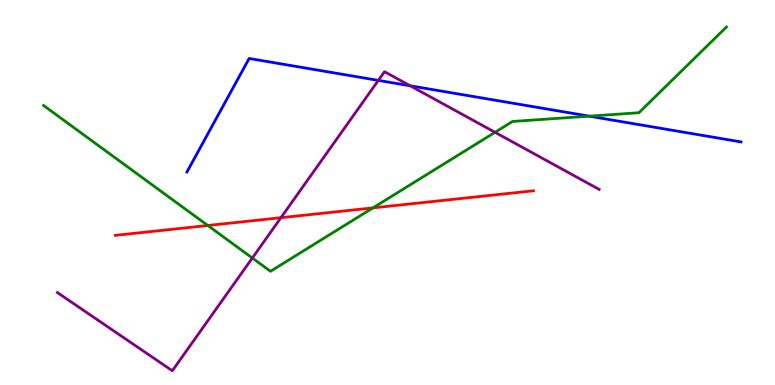[{'lines': ['blue', 'red'], 'intersections': []}, {'lines': ['green', 'red'], 'intersections': [{'x': 2.68, 'y': 4.14}, {'x': 4.81, 'y': 4.6}]}, {'lines': ['purple', 'red'], 'intersections': [{'x': 3.62, 'y': 4.35}]}, {'lines': ['blue', 'green'], 'intersections': [{'x': 7.6, 'y': 6.98}]}, {'lines': ['blue', 'purple'], 'intersections': [{'x': 4.88, 'y': 7.91}, {'x': 5.29, 'y': 7.77}]}, {'lines': ['green', 'purple'], 'intersections': [{'x': 3.26, 'y': 3.3}, {'x': 6.39, 'y': 6.56}]}]